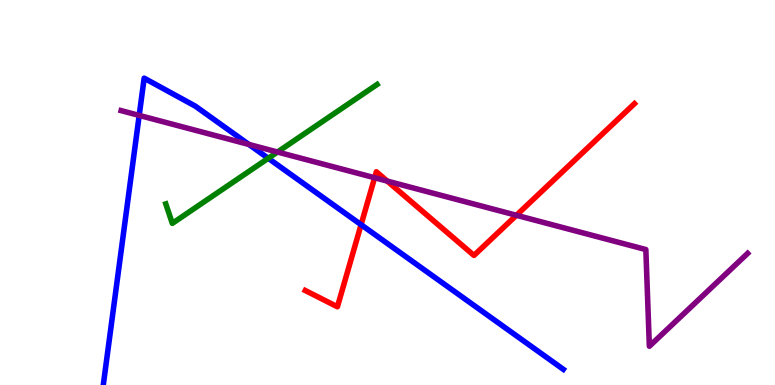[{'lines': ['blue', 'red'], 'intersections': [{'x': 4.66, 'y': 4.16}]}, {'lines': ['green', 'red'], 'intersections': []}, {'lines': ['purple', 'red'], 'intersections': [{'x': 4.83, 'y': 5.38}, {'x': 5.0, 'y': 5.3}, {'x': 6.66, 'y': 4.41}]}, {'lines': ['blue', 'green'], 'intersections': [{'x': 3.46, 'y': 5.89}]}, {'lines': ['blue', 'purple'], 'intersections': [{'x': 1.8, 'y': 7.0}, {'x': 3.21, 'y': 6.25}]}, {'lines': ['green', 'purple'], 'intersections': [{'x': 3.58, 'y': 6.05}]}]